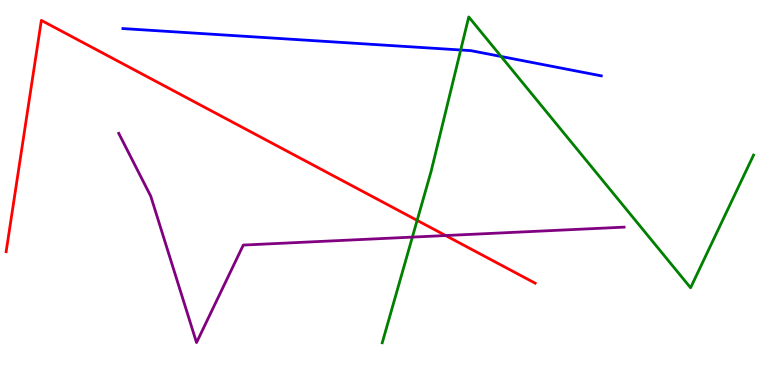[{'lines': ['blue', 'red'], 'intersections': []}, {'lines': ['green', 'red'], 'intersections': [{'x': 5.38, 'y': 4.28}]}, {'lines': ['purple', 'red'], 'intersections': [{'x': 5.75, 'y': 3.88}]}, {'lines': ['blue', 'green'], 'intersections': [{'x': 5.94, 'y': 8.7}, {'x': 6.47, 'y': 8.53}]}, {'lines': ['blue', 'purple'], 'intersections': []}, {'lines': ['green', 'purple'], 'intersections': [{'x': 5.32, 'y': 3.84}]}]